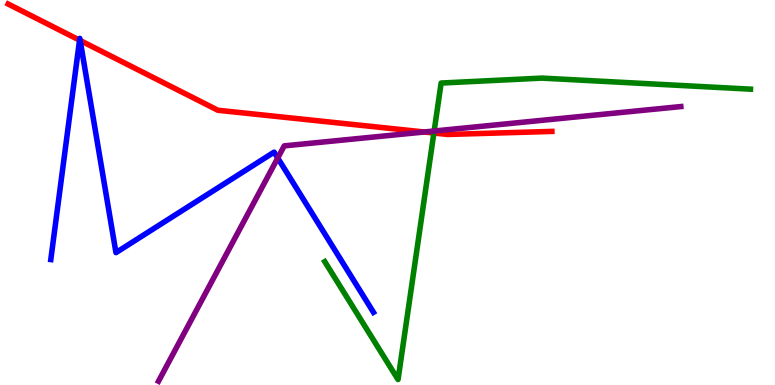[{'lines': ['blue', 'red'], 'intersections': [{'x': 1.03, 'y': 8.96}, {'x': 1.03, 'y': 8.95}]}, {'lines': ['green', 'red'], 'intersections': [{'x': 5.6, 'y': 6.55}]}, {'lines': ['purple', 'red'], 'intersections': [{'x': 5.47, 'y': 6.57}]}, {'lines': ['blue', 'green'], 'intersections': []}, {'lines': ['blue', 'purple'], 'intersections': [{'x': 3.58, 'y': 5.9}]}, {'lines': ['green', 'purple'], 'intersections': [{'x': 5.6, 'y': 6.6}]}]